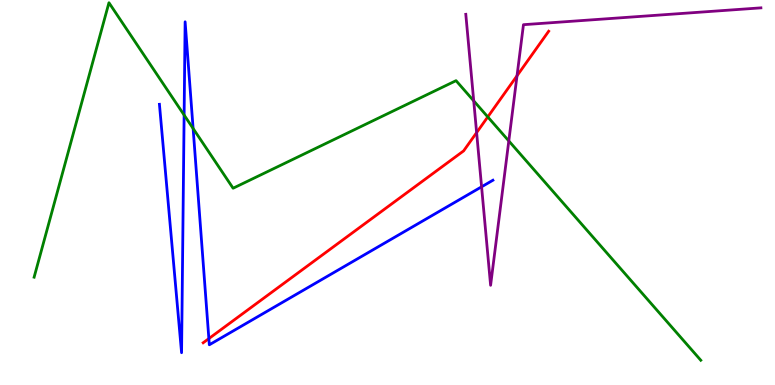[{'lines': ['blue', 'red'], 'intersections': [{'x': 2.69, 'y': 1.21}]}, {'lines': ['green', 'red'], 'intersections': [{'x': 6.29, 'y': 6.96}]}, {'lines': ['purple', 'red'], 'intersections': [{'x': 6.15, 'y': 6.56}, {'x': 6.67, 'y': 8.03}]}, {'lines': ['blue', 'green'], 'intersections': [{'x': 2.38, 'y': 7.01}, {'x': 2.49, 'y': 6.66}]}, {'lines': ['blue', 'purple'], 'intersections': [{'x': 6.21, 'y': 5.15}]}, {'lines': ['green', 'purple'], 'intersections': [{'x': 6.11, 'y': 7.38}, {'x': 6.57, 'y': 6.34}]}]